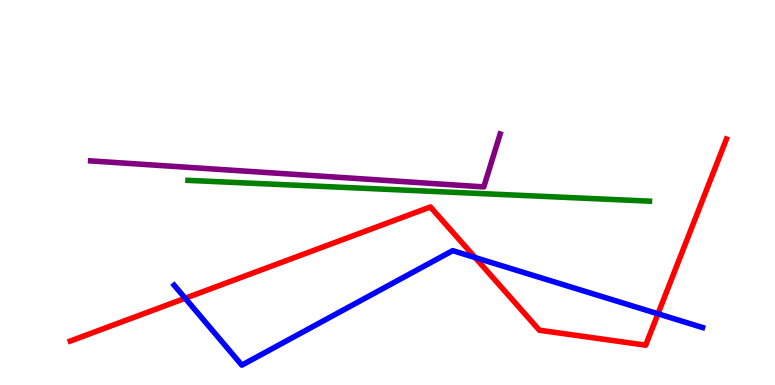[{'lines': ['blue', 'red'], 'intersections': [{'x': 2.39, 'y': 2.25}, {'x': 6.13, 'y': 3.31}, {'x': 8.49, 'y': 1.85}]}, {'lines': ['green', 'red'], 'intersections': []}, {'lines': ['purple', 'red'], 'intersections': []}, {'lines': ['blue', 'green'], 'intersections': []}, {'lines': ['blue', 'purple'], 'intersections': []}, {'lines': ['green', 'purple'], 'intersections': []}]